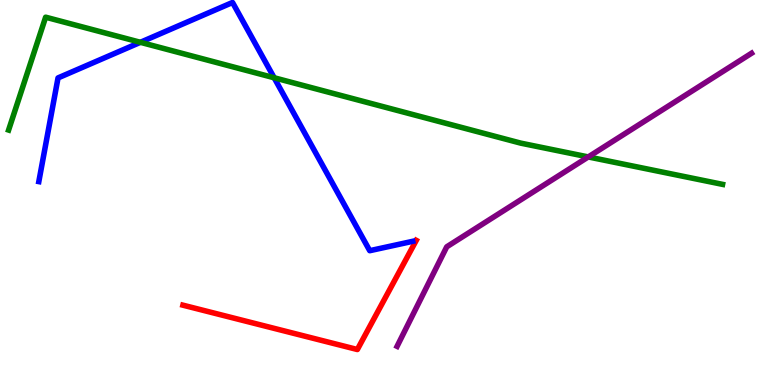[{'lines': ['blue', 'red'], 'intersections': []}, {'lines': ['green', 'red'], 'intersections': []}, {'lines': ['purple', 'red'], 'intersections': []}, {'lines': ['blue', 'green'], 'intersections': [{'x': 1.81, 'y': 8.9}, {'x': 3.54, 'y': 7.98}]}, {'lines': ['blue', 'purple'], 'intersections': []}, {'lines': ['green', 'purple'], 'intersections': [{'x': 7.59, 'y': 5.92}]}]